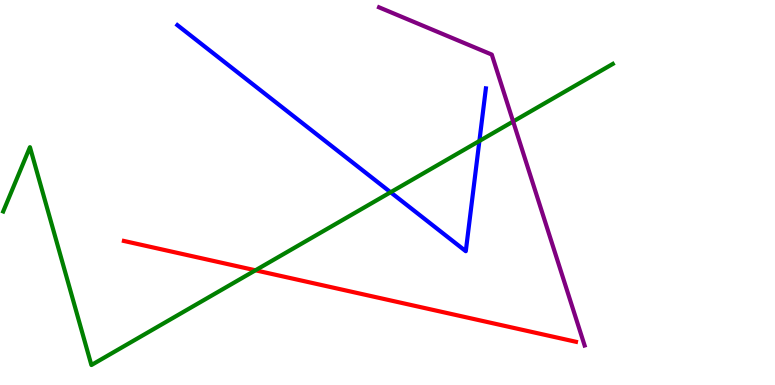[{'lines': ['blue', 'red'], 'intersections': []}, {'lines': ['green', 'red'], 'intersections': [{'x': 3.3, 'y': 2.98}]}, {'lines': ['purple', 'red'], 'intersections': []}, {'lines': ['blue', 'green'], 'intersections': [{'x': 5.04, 'y': 5.01}, {'x': 6.19, 'y': 6.34}]}, {'lines': ['blue', 'purple'], 'intersections': []}, {'lines': ['green', 'purple'], 'intersections': [{'x': 6.62, 'y': 6.84}]}]